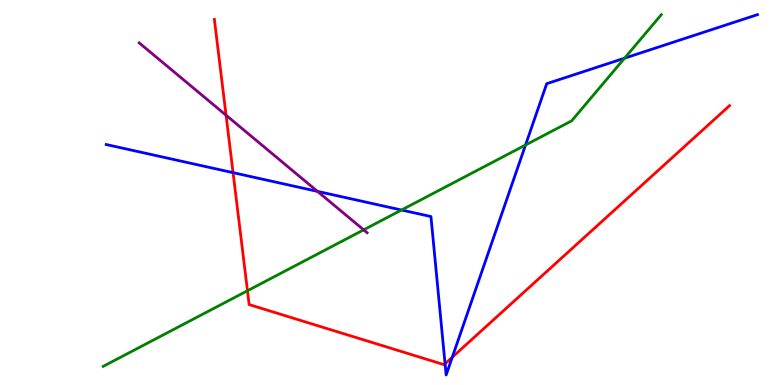[{'lines': ['blue', 'red'], 'intersections': [{'x': 3.01, 'y': 5.52}, {'x': 5.74, 'y': 0.552}, {'x': 5.84, 'y': 0.722}]}, {'lines': ['green', 'red'], 'intersections': [{'x': 3.19, 'y': 2.45}]}, {'lines': ['purple', 'red'], 'intersections': [{'x': 2.92, 'y': 7.01}]}, {'lines': ['blue', 'green'], 'intersections': [{'x': 5.18, 'y': 4.55}, {'x': 6.78, 'y': 6.23}, {'x': 8.06, 'y': 8.49}]}, {'lines': ['blue', 'purple'], 'intersections': [{'x': 4.1, 'y': 5.03}]}, {'lines': ['green', 'purple'], 'intersections': [{'x': 4.69, 'y': 4.03}]}]